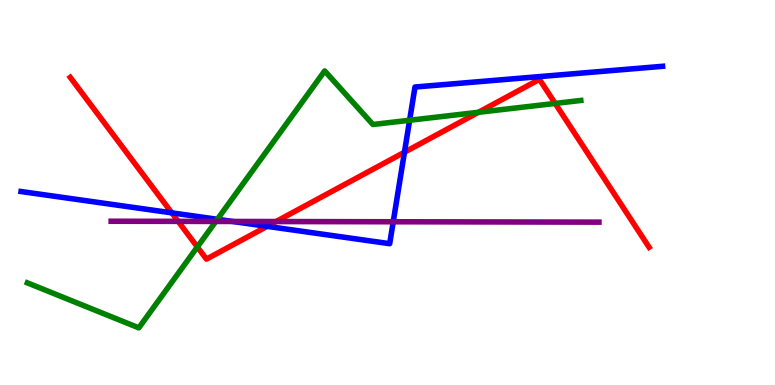[{'lines': ['blue', 'red'], 'intersections': [{'x': 2.22, 'y': 4.47}, {'x': 3.45, 'y': 4.12}, {'x': 5.22, 'y': 6.05}]}, {'lines': ['green', 'red'], 'intersections': [{'x': 2.55, 'y': 3.59}, {'x': 6.17, 'y': 7.08}, {'x': 7.16, 'y': 7.31}]}, {'lines': ['purple', 'red'], 'intersections': [{'x': 2.3, 'y': 4.25}, {'x': 3.56, 'y': 4.25}]}, {'lines': ['blue', 'green'], 'intersections': [{'x': 2.8, 'y': 4.3}, {'x': 5.29, 'y': 6.88}]}, {'lines': ['blue', 'purple'], 'intersections': [{'x': 3.0, 'y': 4.25}, {'x': 5.07, 'y': 4.24}]}, {'lines': ['green', 'purple'], 'intersections': [{'x': 2.78, 'y': 4.25}]}]